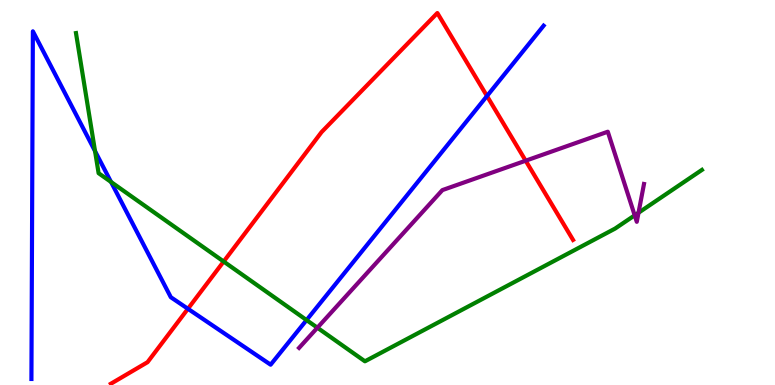[{'lines': ['blue', 'red'], 'intersections': [{'x': 2.42, 'y': 1.98}, {'x': 6.28, 'y': 7.51}]}, {'lines': ['green', 'red'], 'intersections': [{'x': 2.89, 'y': 3.21}]}, {'lines': ['purple', 'red'], 'intersections': [{'x': 6.78, 'y': 5.83}]}, {'lines': ['blue', 'green'], 'intersections': [{'x': 1.23, 'y': 6.07}, {'x': 1.43, 'y': 5.27}, {'x': 3.96, 'y': 1.69}]}, {'lines': ['blue', 'purple'], 'intersections': []}, {'lines': ['green', 'purple'], 'intersections': [{'x': 4.1, 'y': 1.49}, {'x': 8.19, 'y': 4.41}, {'x': 8.24, 'y': 4.47}]}]